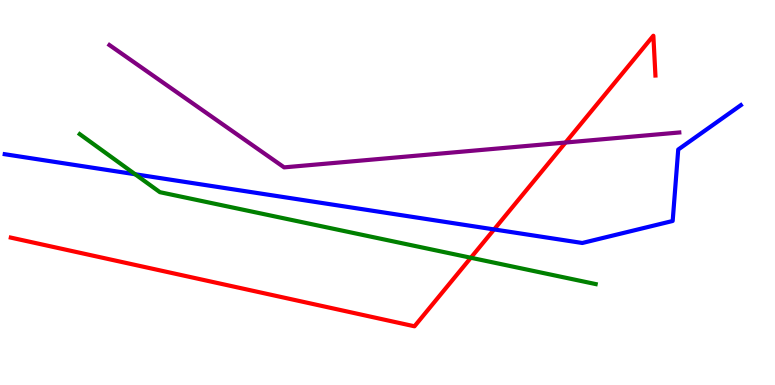[{'lines': ['blue', 'red'], 'intersections': [{'x': 6.38, 'y': 4.04}]}, {'lines': ['green', 'red'], 'intersections': [{'x': 6.08, 'y': 3.31}]}, {'lines': ['purple', 'red'], 'intersections': [{'x': 7.3, 'y': 6.3}]}, {'lines': ['blue', 'green'], 'intersections': [{'x': 1.74, 'y': 5.47}]}, {'lines': ['blue', 'purple'], 'intersections': []}, {'lines': ['green', 'purple'], 'intersections': []}]